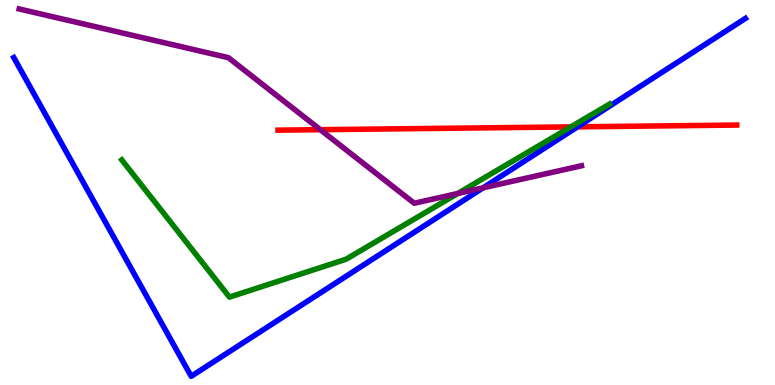[{'lines': ['blue', 'red'], 'intersections': [{'x': 7.45, 'y': 6.71}]}, {'lines': ['green', 'red'], 'intersections': [{'x': 7.37, 'y': 6.7}]}, {'lines': ['purple', 'red'], 'intersections': [{'x': 4.13, 'y': 6.63}]}, {'lines': ['blue', 'green'], 'intersections': []}, {'lines': ['blue', 'purple'], 'intersections': [{'x': 6.23, 'y': 5.12}]}, {'lines': ['green', 'purple'], 'intersections': [{'x': 5.91, 'y': 4.97}]}]